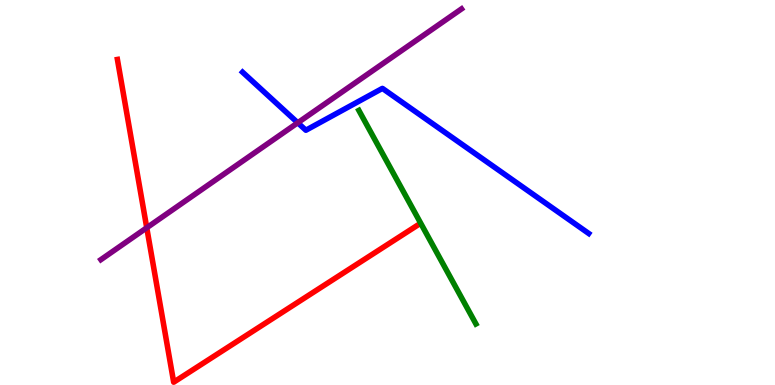[{'lines': ['blue', 'red'], 'intersections': []}, {'lines': ['green', 'red'], 'intersections': []}, {'lines': ['purple', 'red'], 'intersections': [{'x': 1.89, 'y': 4.08}]}, {'lines': ['blue', 'green'], 'intersections': []}, {'lines': ['blue', 'purple'], 'intersections': [{'x': 3.84, 'y': 6.81}]}, {'lines': ['green', 'purple'], 'intersections': []}]